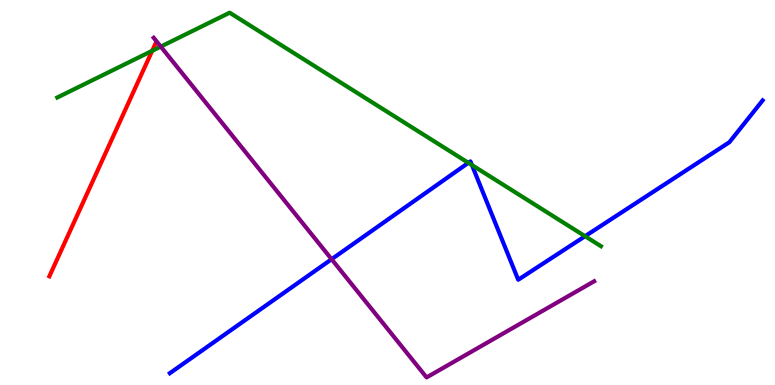[{'lines': ['blue', 'red'], 'intersections': []}, {'lines': ['green', 'red'], 'intersections': [{'x': 1.96, 'y': 8.68}]}, {'lines': ['purple', 'red'], 'intersections': []}, {'lines': ['blue', 'green'], 'intersections': [{'x': 6.04, 'y': 5.77}, {'x': 6.09, 'y': 5.71}, {'x': 7.55, 'y': 3.86}]}, {'lines': ['blue', 'purple'], 'intersections': [{'x': 4.28, 'y': 3.27}]}, {'lines': ['green', 'purple'], 'intersections': [{'x': 2.07, 'y': 8.79}]}]